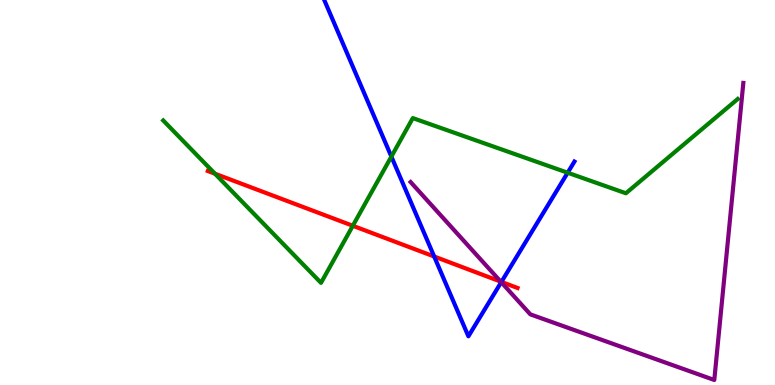[{'lines': ['blue', 'red'], 'intersections': [{'x': 5.6, 'y': 3.34}, {'x': 6.47, 'y': 2.68}]}, {'lines': ['green', 'red'], 'intersections': [{'x': 2.77, 'y': 5.49}, {'x': 4.55, 'y': 4.14}]}, {'lines': ['purple', 'red'], 'intersections': [{'x': 6.46, 'y': 2.68}]}, {'lines': ['blue', 'green'], 'intersections': [{'x': 5.05, 'y': 5.93}, {'x': 7.32, 'y': 5.51}]}, {'lines': ['blue', 'purple'], 'intersections': [{'x': 6.47, 'y': 2.67}]}, {'lines': ['green', 'purple'], 'intersections': []}]